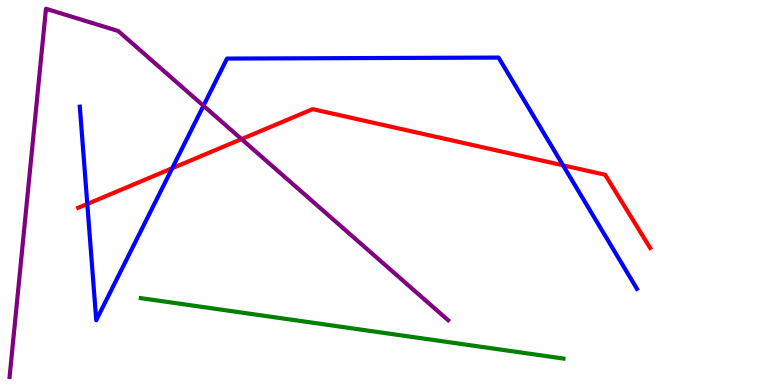[{'lines': ['blue', 'red'], 'intersections': [{'x': 1.13, 'y': 4.7}, {'x': 2.22, 'y': 5.63}, {'x': 7.27, 'y': 5.71}]}, {'lines': ['green', 'red'], 'intersections': []}, {'lines': ['purple', 'red'], 'intersections': [{'x': 3.12, 'y': 6.39}]}, {'lines': ['blue', 'green'], 'intersections': []}, {'lines': ['blue', 'purple'], 'intersections': [{'x': 2.63, 'y': 7.25}]}, {'lines': ['green', 'purple'], 'intersections': []}]